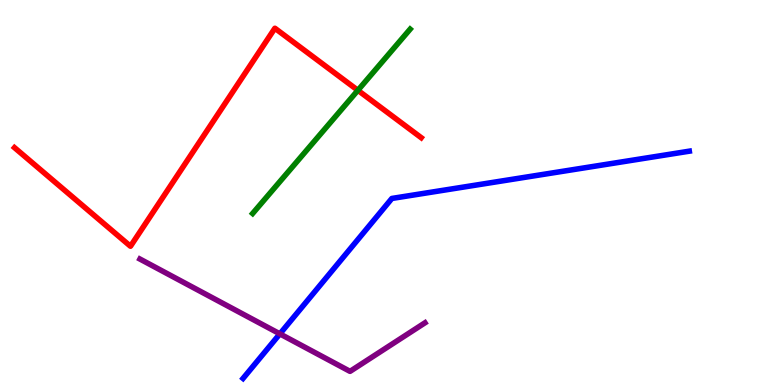[{'lines': ['blue', 'red'], 'intersections': []}, {'lines': ['green', 'red'], 'intersections': [{'x': 4.62, 'y': 7.65}]}, {'lines': ['purple', 'red'], 'intersections': []}, {'lines': ['blue', 'green'], 'intersections': []}, {'lines': ['blue', 'purple'], 'intersections': [{'x': 3.61, 'y': 1.33}]}, {'lines': ['green', 'purple'], 'intersections': []}]